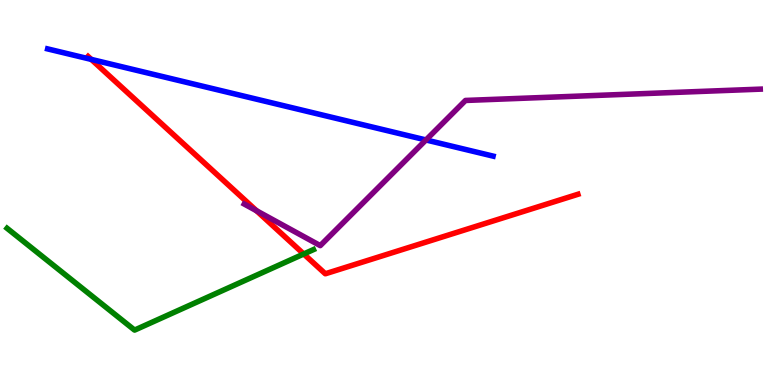[{'lines': ['blue', 'red'], 'intersections': [{'x': 1.18, 'y': 8.46}]}, {'lines': ['green', 'red'], 'intersections': [{'x': 3.92, 'y': 3.4}]}, {'lines': ['purple', 'red'], 'intersections': [{'x': 3.31, 'y': 4.53}]}, {'lines': ['blue', 'green'], 'intersections': []}, {'lines': ['blue', 'purple'], 'intersections': [{'x': 5.5, 'y': 6.36}]}, {'lines': ['green', 'purple'], 'intersections': []}]